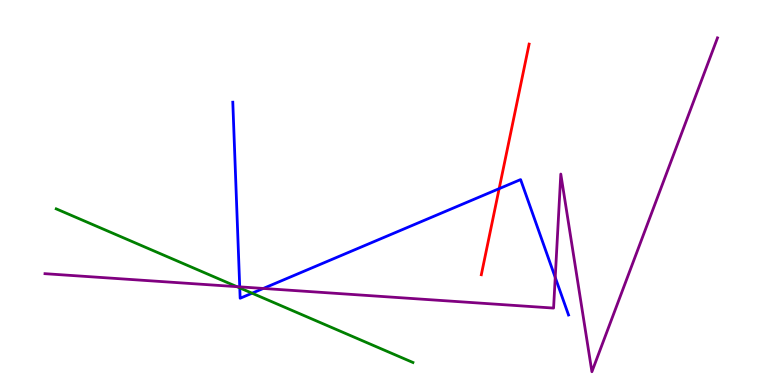[{'lines': ['blue', 'red'], 'intersections': [{'x': 6.44, 'y': 5.1}]}, {'lines': ['green', 'red'], 'intersections': []}, {'lines': ['purple', 'red'], 'intersections': []}, {'lines': ['blue', 'green'], 'intersections': [{'x': 3.09, 'y': 2.52}, {'x': 3.25, 'y': 2.38}]}, {'lines': ['blue', 'purple'], 'intersections': [{'x': 3.09, 'y': 2.55}, {'x': 3.4, 'y': 2.51}, {'x': 7.16, 'y': 2.79}]}, {'lines': ['green', 'purple'], 'intersections': [{'x': 3.06, 'y': 2.55}]}]